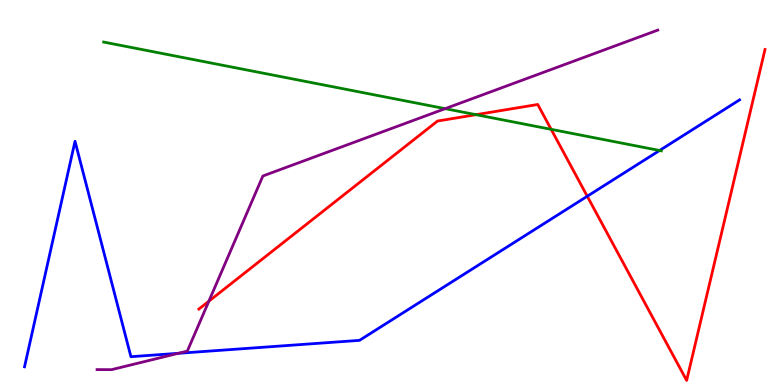[{'lines': ['blue', 'red'], 'intersections': [{'x': 7.58, 'y': 4.9}]}, {'lines': ['green', 'red'], 'intersections': [{'x': 6.14, 'y': 7.02}, {'x': 7.11, 'y': 6.64}]}, {'lines': ['purple', 'red'], 'intersections': [{'x': 2.7, 'y': 2.18}]}, {'lines': ['blue', 'green'], 'intersections': [{'x': 8.51, 'y': 6.09}]}, {'lines': ['blue', 'purple'], 'intersections': [{'x': 2.3, 'y': 0.823}]}, {'lines': ['green', 'purple'], 'intersections': [{'x': 5.74, 'y': 7.18}]}]